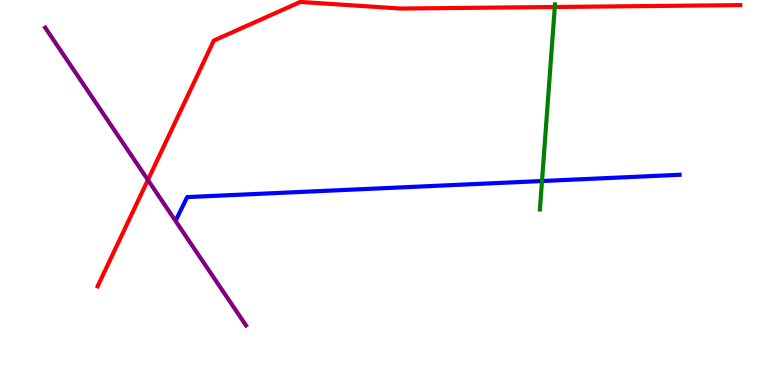[{'lines': ['blue', 'red'], 'intersections': []}, {'lines': ['green', 'red'], 'intersections': [{'x': 7.16, 'y': 9.82}]}, {'lines': ['purple', 'red'], 'intersections': [{'x': 1.91, 'y': 5.33}]}, {'lines': ['blue', 'green'], 'intersections': [{'x': 6.99, 'y': 5.3}]}, {'lines': ['blue', 'purple'], 'intersections': []}, {'lines': ['green', 'purple'], 'intersections': []}]